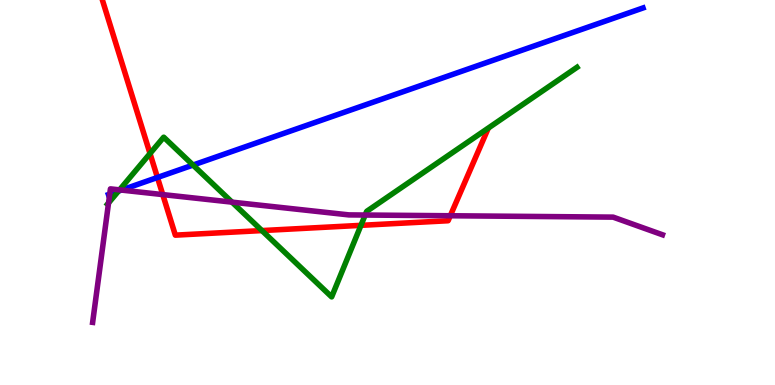[{'lines': ['blue', 'red'], 'intersections': [{'x': 2.03, 'y': 5.39}]}, {'lines': ['green', 'red'], 'intersections': [{'x': 1.94, 'y': 6.01}, {'x': 3.38, 'y': 4.01}, {'x': 4.66, 'y': 4.15}]}, {'lines': ['purple', 'red'], 'intersections': [{'x': 2.1, 'y': 4.95}, {'x': 5.81, 'y': 4.4}]}, {'lines': ['blue', 'green'], 'intersections': [{'x': 1.53, 'y': 5.04}, {'x': 2.49, 'y': 5.71}]}, {'lines': ['blue', 'purple'], 'intersections': [{'x': 1.42, 'y': 4.96}, {'x': 1.57, 'y': 5.06}]}, {'lines': ['green', 'purple'], 'intersections': [{'x': 1.4, 'y': 4.73}, {'x': 1.54, 'y': 5.07}, {'x': 2.99, 'y': 4.75}, {'x': 4.71, 'y': 4.41}]}]